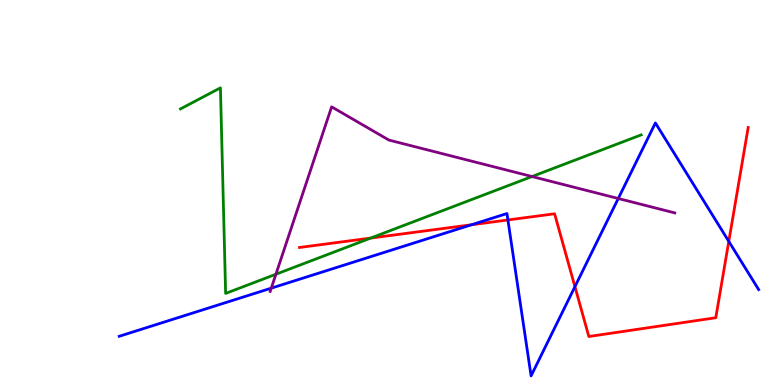[{'lines': ['blue', 'red'], 'intersections': [{'x': 6.08, 'y': 4.16}, {'x': 6.55, 'y': 4.29}, {'x': 7.42, 'y': 2.55}, {'x': 9.4, 'y': 3.73}]}, {'lines': ['green', 'red'], 'intersections': [{'x': 4.78, 'y': 3.82}]}, {'lines': ['purple', 'red'], 'intersections': []}, {'lines': ['blue', 'green'], 'intersections': []}, {'lines': ['blue', 'purple'], 'intersections': [{'x': 3.5, 'y': 2.52}, {'x': 7.98, 'y': 4.84}]}, {'lines': ['green', 'purple'], 'intersections': [{'x': 3.56, 'y': 2.88}, {'x': 6.86, 'y': 5.41}]}]